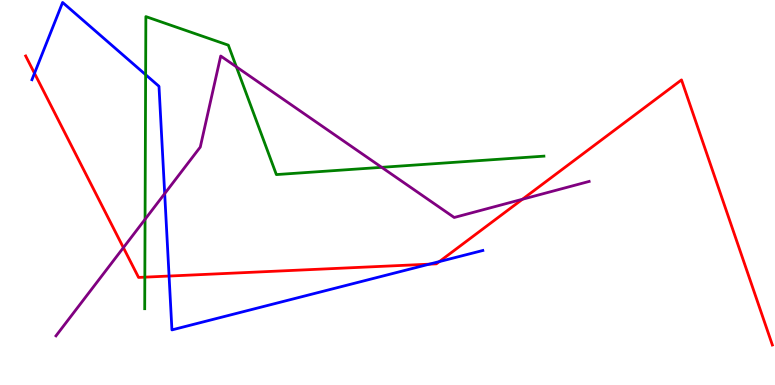[{'lines': ['blue', 'red'], 'intersections': [{'x': 0.445, 'y': 8.1}, {'x': 2.18, 'y': 2.83}, {'x': 5.54, 'y': 3.14}, {'x': 5.67, 'y': 3.21}]}, {'lines': ['green', 'red'], 'intersections': [{'x': 1.87, 'y': 2.8}]}, {'lines': ['purple', 'red'], 'intersections': [{'x': 1.59, 'y': 3.57}, {'x': 6.74, 'y': 4.82}]}, {'lines': ['blue', 'green'], 'intersections': [{'x': 1.88, 'y': 8.06}]}, {'lines': ['blue', 'purple'], 'intersections': [{'x': 2.13, 'y': 4.97}]}, {'lines': ['green', 'purple'], 'intersections': [{'x': 1.87, 'y': 4.3}, {'x': 3.05, 'y': 8.26}, {'x': 4.92, 'y': 5.65}]}]